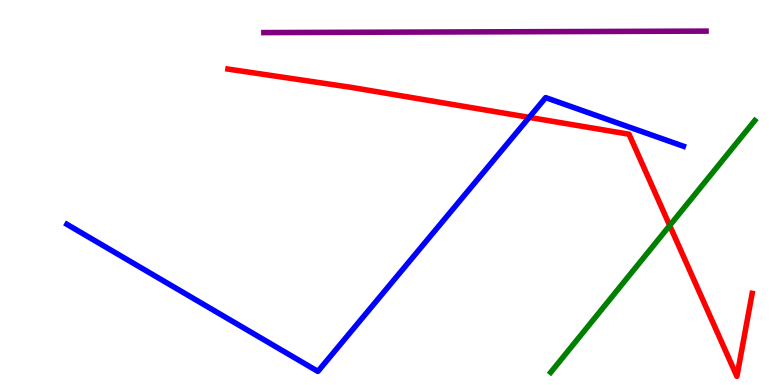[{'lines': ['blue', 'red'], 'intersections': [{'x': 6.83, 'y': 6.95}]}, {'lines': ['green', 'red'], 'intersections': [{'x': 8.64, 'y': 4.14}]}, {'lines': ['purple', 'red'], 'intersections': []}, {'lines': ['blue', 'green'], 'intersections': []}, {'lines': ['blue', 'purple'], 'intersections': []}, {'lines': ['green', 'purple'], 'intersections': []}]